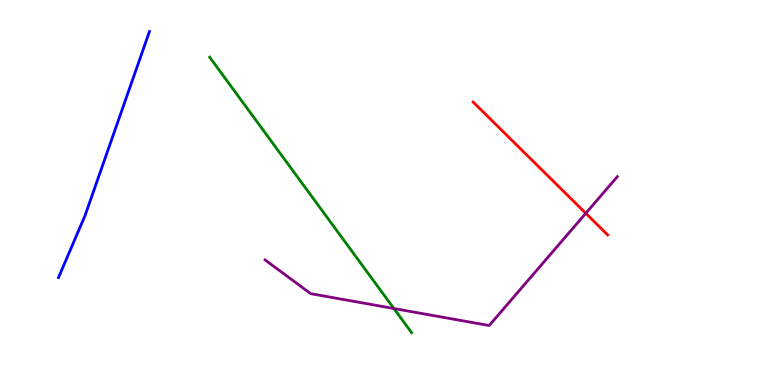[{'lines': ['blue', 'red'], 'intersections': []}, {'lines': ['green', 'red'], 'intersections': []}, {'lines': ['purple', 'red'], 'intersections': [{'x': 7.56, 'y': 4.46}]}, {'lines': ['blue', 'green'], 'intersections': []}, {'lines': ['blue', 'purple'], 'intersections': []}, {'lines': ['green', 'purple'], 'intersections': [{'x': 5.08, 'y': 1.99}]}]